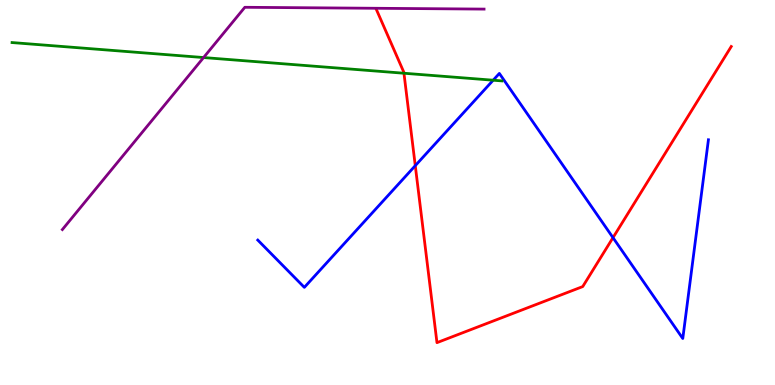[{'lines': ['blue', 'red'], 'intersections': [{'x': 5.36, 'y': 5.7}, {'x': 7.91, 'y': 3.83}]}, {'lines': ['green', 'red'], 'intersections': [{'x': 5.21, 'y': 8.1}]}, {'lines': ['purple', 'red'], 'intersections': []}, {'lines': ['blue', 'green'], 'intersections': [{'x': 6.36, 'y': 7.92}]}, {'lines': ['blue', 'purple'], 'intersections': []}, {'lines': ['green', 'purple'], 'intersections': [{'x': 2.63, 'y': 8.51}]}]